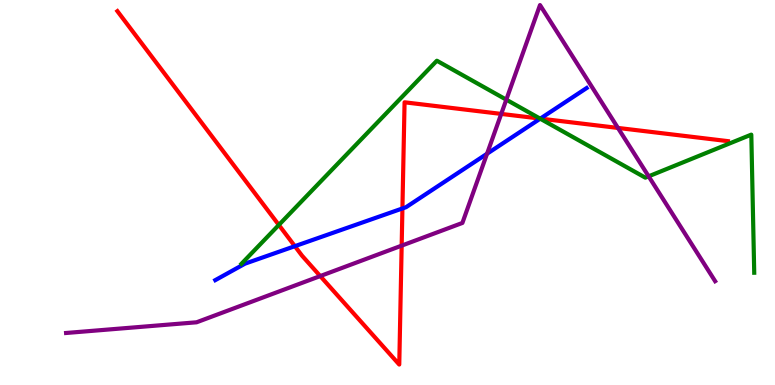[{'lines': ['blue', 'red'], 'intersections': [{'x': 3.8, 'y': 3.61}, {'x': 5.19, 'y': 4.59}, {'x': 6.97, 'y': 6.92}]}, {'lines': ['green', 'red'], 'intersections': [{'x': 3.6, 'y': 4.16}, {'x': 6.97, 'y': 6.92}]}, {'lines': ['purple', 'red'], 'intersections': [{'x': 4.13, 'y': 2.83}, {'x': 5.18, 'y': 3.62}, {'x': 6.47, 'y': 7.04}, {'x': 7.97, 'y': 6.68}]}, {'lines': ['blue', 'green'], 'intersections': [{'x': 6.97, 'y': 6.92}]}, {'lines': ['blue', 'purple'], 'intersections': [{'x': 6.28, 'y': 6.01}]}, {'lines': ['green', 'purple'], 'intersections': [{'x': 6.53, 'y': 7.41}, {'x': 8.37, 'y': 5.42}]}]